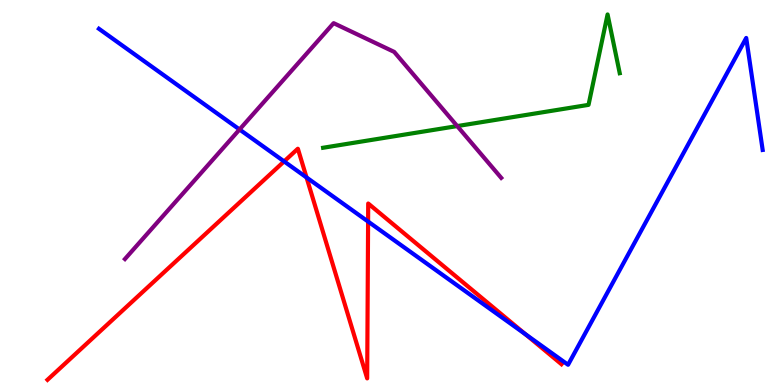[{'lines': ['blue', 'red'], 'intersections': [{'x': 3.67, 'y': 5.81}, {'x': 3.96, 'y': 5.39}, {'x': 4.75, 'y': 4.25}, {'x': 6.78, 'y': 1.32}]}, {'lines': ['green', 'red'], 'intersections': []}, {'lines': ['purple', 'red'], 'intersections': []}, {'lines': ['blue', 'green'], 'intersections': []}, {'lines': ['blue', 'purple'], 'intersections': [{'x': 3.09, 'y': 6.64}]}, {'lines': ['green', 'purple'], 'intersections': [{'x': 5.9, 'y': 6.73}]}]